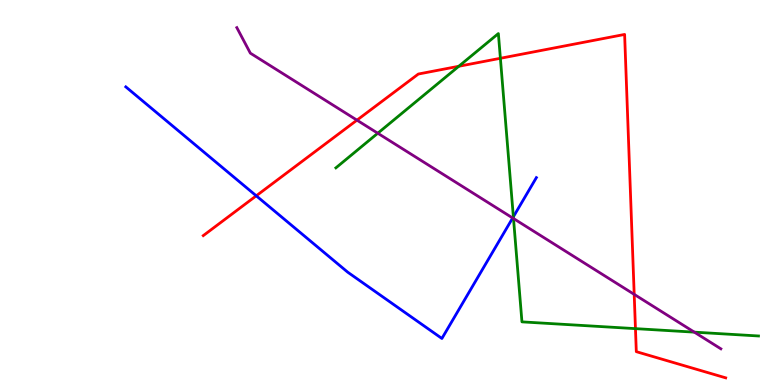[{'lines': ['blue', 'red'], 'intersections': [{'x': 3.31, 'y': 4.91}]}, {'lines': ['green', 'red'], 'intersections': [{'x': 5.92, 'y': 8.28}, {'x': 6.46, 'y': 8.49}, {'x': 8.2, 'y': 1.46}]}, {'lines': ['purple', 'red'], 'intersections': [{'x': 4.61, 'y': 6.88}, {'x': 8.18, 'y': 2.35}]}, {'lines': ['blue', 'green'], 'intersections': [{'x': 6.62, 'y': 4.37}]}, {'lines': ['blue', 'purple'], 'intersections': [{'x': 6.62, 'y': 4.34}]}, {'lines': ['green', 'purple'], 'intersections': [{'x': 4.87, 'y': 6.54}, {'x': 6.63, 'y': 4.32}, {'x': 8.96, 'y': 1.37}]}]